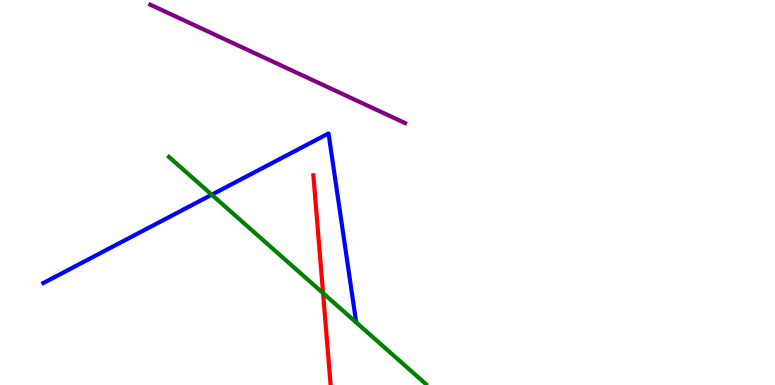[{'lines': ['blue', 'red'], 'intersections': []}, {'lines': ['green', 'red'], 'intersections': [{'x': 4.17, 'y': 2.39}]}, {'lines': ['purple', 'red'], 'intersections': []}, {'lines': ['blue', 'green'], 'intersections': [{'x': 2.73, 'y': 4.94}]}, {'lines': ['blue', 'purple'], 'intersections': []}, {'lines': ['green', 'purple'], 'intersections': []}]